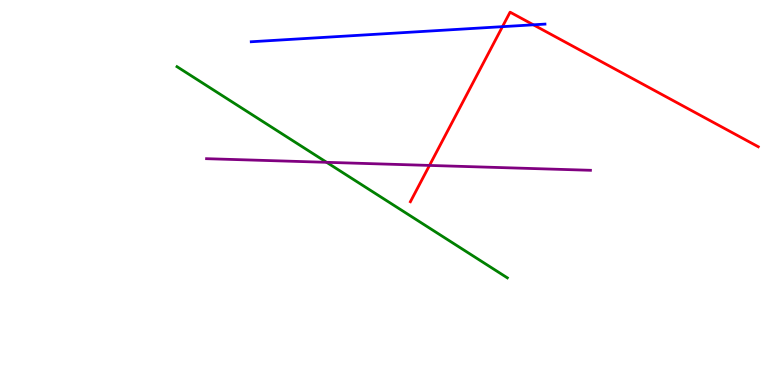[{'lines': ['blue', 'red'], 'intersections': [{'x': 6.48, 'y': 9.31}, {'x': 6.88, 'y': 9.36}]}, {'lines': ['green', 'red'], 'intersections': []}, {'lines': ['purple', 'red'], 'intersections': [{'x': 5.54, 'y': 5.7}]}, {'lines': ['blue', 'green'], 'intersections': []}, {'lines': ['blue', 'purple'], 'intersections': []}, {'lines': ['green', 'purple'], 'intersections': [{'x': 4.21, 'y': 5.78}]}]